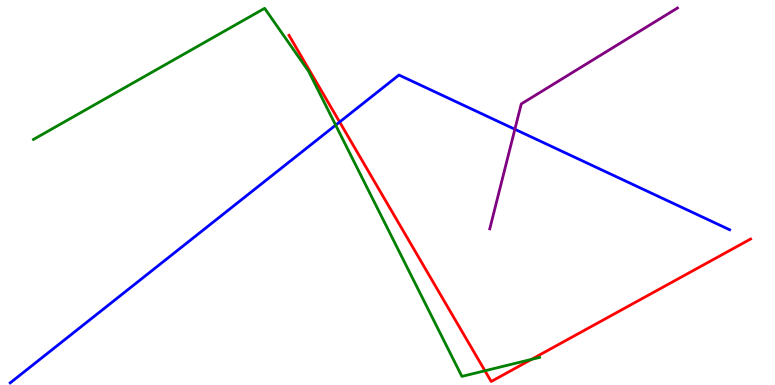[{'lines': ['blue', 'red'], 'intersections': [{'x': 4.38, 'y': 6.83}]}, {'lines': ['green', 'red'], 'intersections': [{'x': 6.26, 'y': 0.37}, {'x': 6.86, 'y': 0.665}]}, {'lines': ['purple', 'red'], 'intersections': []}, {'lines': ['blue', 'green'], 'intersections': [{'x': 4.33, 'y': 6.75}]}, {'lines': ['blue', 'purple'], 'intersections': [{'x': 6.64, 'y': 6.64}]}, {'lines': ['green', 'purple'], 'intersections': []}]